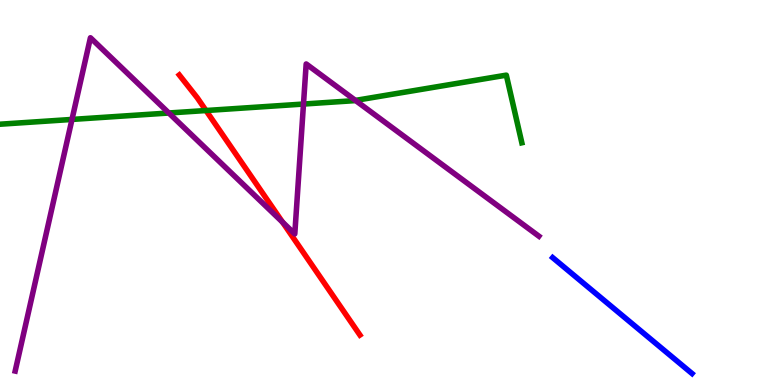[{'lines': ['blue', 'red'], 'intersections': []}, {'lines': ['green', 'red'], 'intersections': [{'x': 2.66, 'y': 7.13}]}, {'lines': ['purple', 'red'], 'intersections': [{'x': 3.65, 'y': 4.23}]}, {'lines': ['blue', 'green'], 'intersections': []}, {'lines': ['blue', 'purple'], 'intersections': []}, {'lines': ['green', 'purple'], 'intersections': [{'x': 0.929, 'y': 6.9}, {'x': 2.18, 'y': 7.06}, {'x': 3.92, 'y': 7.3}, {'x': 4.59, 'y': 7.39}]}]